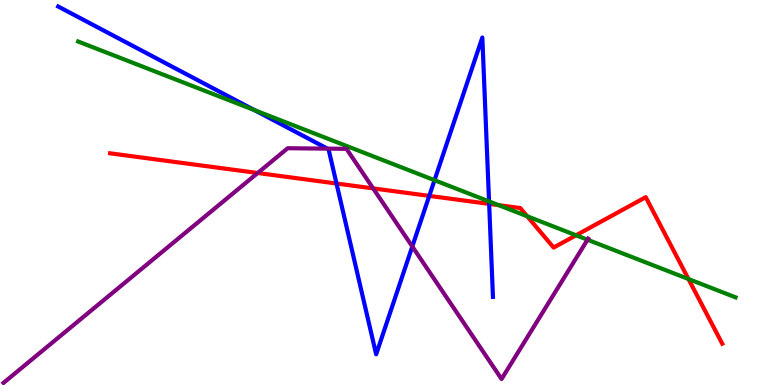[{'lines': ['blue', 'red'], 'intersections': [{'x': 4.34, 'y': 5.23}, {'x': 5.54, 'y': 4.91}, {'x': 6.31, 'y': 4.7}]}, {'lines': ['green', 'red'], 'intersections': [{'x': 6.43, 'y': 4.67}, {'x': 6.8, 'y': 4.38}, {'x': 7.43, 'y': 3.89}, {'x': 8.88, 'y': 2.75}]}, {'lines': ['purple', 'red'], 'intersections': [{'x': 3.33, 'y': 5.51}, {'x': 4.81, 'y': 5.11}]}, {'lines': ['blue', 'green'], 'intersections': [{'x': 3.28, 'y': 7.14}, {'x': 5.61, 'y': 5.32}, {'x': 6.31, 'y': 4.77}]}, {'lines': ['blue', 'purple'], 'intersections': [{'x': 4.22, 'y': 6.14}, {'x': 5.32, 'y': 3.6}]}, {'lines': ['green', 'purple'], 'intersections': [{'x': 7.58, 'y': 3.77}]}]